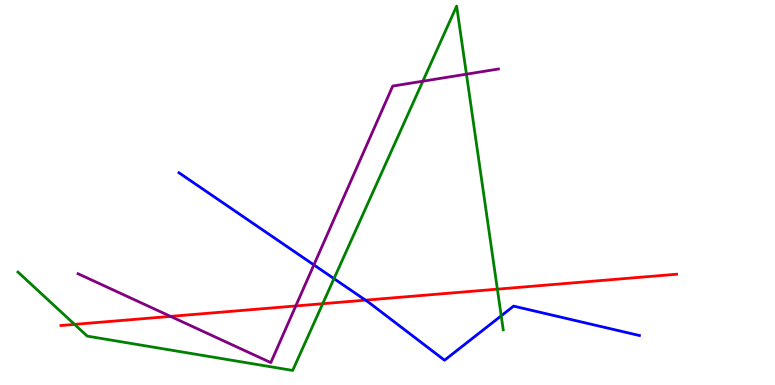[{'lines': ['blue', 'red'], 'intersections': [{'x': 4.72, 'y': 2.2}]}, {'lines': ['green', 'red'], 'intersections': [{'x': 0.962, 'y': 1.57}, {'x': 4.16, 'y': 2.11}, {'x': 6.42, 'y': 2.49}]}, {'lines': ['purple', 'red'], 'intersections': [{'x': 2.2, 'y': 1.78}, {'x': 3.82, 'y': 2.05}]}, {'lines': ['blue', 'green'], 'intersections': [{'x': 4.31, 'y': 2.76}, {'x': 6.47, 'y': 1.8}]}, {'lines': ['blue', 'purple'], 'intersections': [{'x': 4.05, 'y': 3.12}]}, {'lines': ['green', 'purple'], 'intersections': [{'x': 5.46, 'y': 7.89}, {'x': 6.02, 'y': 8.07}]}]